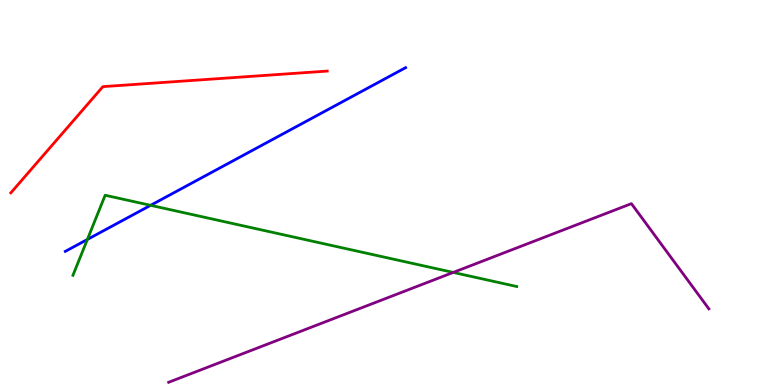[{'lines': ['blue', 'red'], 'intersections': []}, {'lines': ['green', 'red'], 'intersections': []}, {'lines': ['purple', 'red'], 'intersections': []}, {'lines': ['blue', 'green'], 'intersections': [{'x': 1.13, 'y': 3.78}, {'x': 1.94, 'y': 4.67}]}, {'lines': ['blue', 'purple'], 'intersections': []}, {'lines': ['green', 'purple'], 'intersections': [{'x': 5.85, 'y': 2.92}]}]